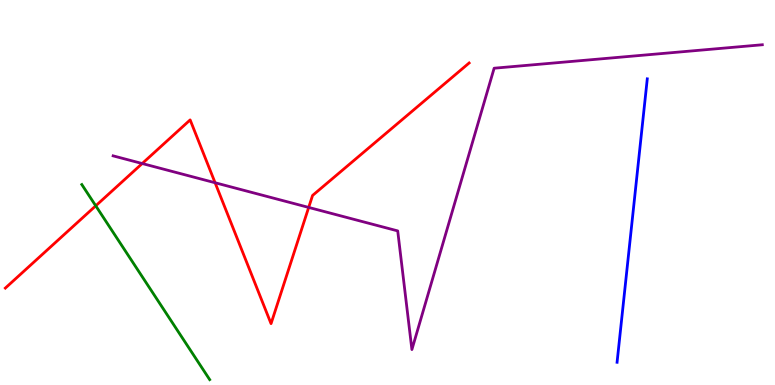[{'lines': ['blue', 'red'], 'intersections': []}, {'lines': ['green', 'red'], 'intersections': [{'x': 1.24, 'y': 4.65}]}, {'lines': ['purple', 'red'], 'intersections': [{'x': 1.83, 'y': 5.75}, {'x': 2.78, 'y': 5.25}, {'x': 3.98, 'y': 4.61}]}, {'lines': ['blue', 'green'], 'intersections': []}, {'lines': ['blue', 'purple'], 'intersections': []}, {'lines': ['green', 'purple'], 'intersections': []}]